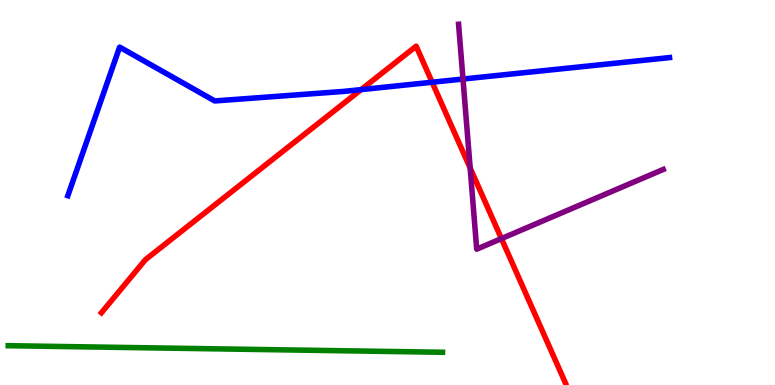[{'lines': ['blue', 'red'], 'intersections': [{'x': 4.66, 'y': 7.67}, {'x': 5.58, 'y': 7.86}]}, {'lines': ['green', 'red'], 'intersections': []}, {'lines': ['purple', 'red'], 'intersections': [{'x': 6.07, 'y': 5.64}, {'x': 6.47, 'y': 3.8}]}, {'lines': ['blue', 'green'], 'intersections': []}, {'lines': ['blue', 'purple'], 'intersections': [{'x': 5.97, 'y': 7.95}]}, {'lines': ['green', 'purple'], 'intersections': []}]